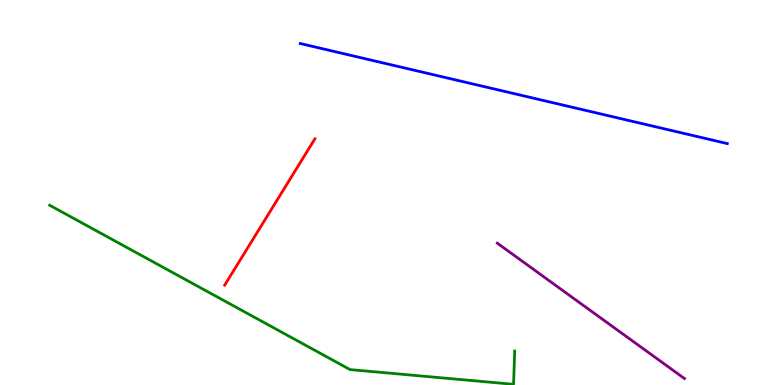[{'lines': ['blue', 'red'], 'intersections': []}, {'lines': ['green', 'red'], 'intersections': []}, {'lines': ['purple', 'red'], 'intersections': []}, {'lines': ['blue', 'green'], 'intersections': []}, {'lines': ['blue', 'purple'], 'intersections': []}, {'lines': ['green', 'purple'], 'intersections': []}]